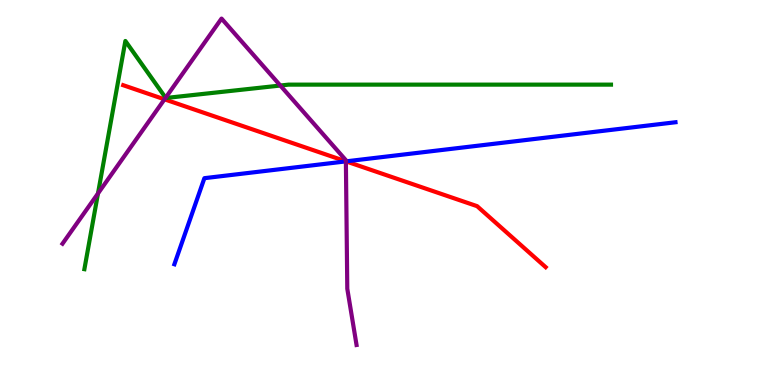[{'lines': ['blue', 'red'], 'intersections': [{'x': 4.46, 'y': 5.81}]}, {'lines': ['green', 'red'], 'intersections': []}, {'lines': ['purple', 'red'], 'intersections': [{'x': 2.12, 'y': 7.42}, {'x': 4.46, 'y': 5.81}]}, {'lines': ['blue', 'green'], 'intersections': []}, {'lines': ['blue', 'purple'], 'intersections': [{'x': 4.46, 'y': 5.81}]}, {'lines': ['green', 'purple'], 'intersections': [{'x': 1.26, 'y': 4.97}, {'x': 2.14, 'y': 7.46}, {'x': 3.62, 'y': 7.78}]}]